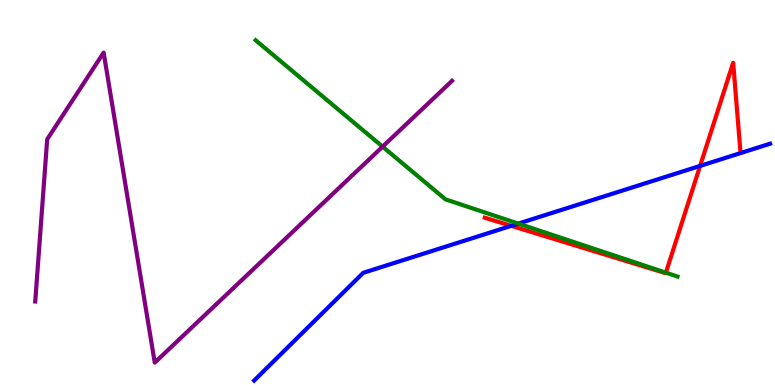[{'lines': ['blue', 'red'], 'intersections': [{'x': 6.6, 'y': 4.13}, {'x': 9.03, 'y': 5.69}]}, {'lines': ['green', 'red'], 'intersections': [{'x': 8.59, 'y': 2.92}]}, {'lines': ['purple', 'red'], 'intersections': []}, {'lines': ['blue', 'green'], 'intersections': [{'x': 6.69, 'y': 4.19}]}, {'lines': ['blue', 'purple'], 'intersections': []}, {'lines': ['green', 'purple'], 'intersections': [{'x': 4.94, 'y': 6.19}]}]